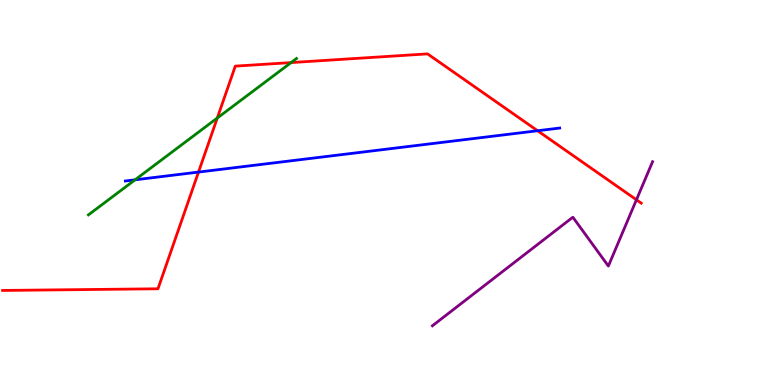[{'lines': ['blue', 'red'], 'intersections': [{'x': 2.56, 'y': 5.53}, {'x': 6.94, 'y': 6.6}]}, {'lines': ['green', 'red'], 'intersections': [{'x': 2.8, 'y': 6.93}, {'x': 3.76, 'y': 8.37}]}, {'lines': ['purple', 'red'], 'intersections': [{'x': 8.21, 'y': 4.81}]}, {'lines': ['blue', 'green'], 'intersections': [{'x': 1.74, 'y': 5.33}]}, {'lines': ['blue', 'purple'], 'intersections': []}, {'lines': ['green', 'purple'], 'intersections': []}]